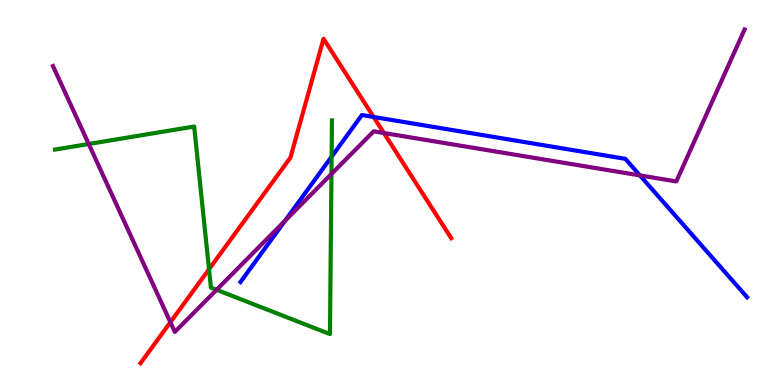[{'lines': ['blue', 'red'], 'intersections': [{'x': 4.82, 'y': 6.96}]}, {'lines': ['green', 'red'], 'intersections': [{'x': 2.7, 'y': 3.01}]}, {'lines': ['purple', 'red'], 'intersections': [{'x': 2.2, 'y': 1.63}, {'x': 4.95, 'y': 6.55}]}, {'lines': ['blue', 'green'], 'intersections': [{'x': 4.28, 'y': 5.93}]}, {'lines': ['blue', 'purple'], 'intersections': [{'x': 3.68, 'y': 4.26}, {'x': 8.26, 'y': 5.44}]}, {'lines': ['green', 'purple'], 'intersections': [{'x': 1.14, 'y': 6.26}, {'x': 2.79, 'y': 2.47}, {'x': 4.28, 'y': 5.48}]}]